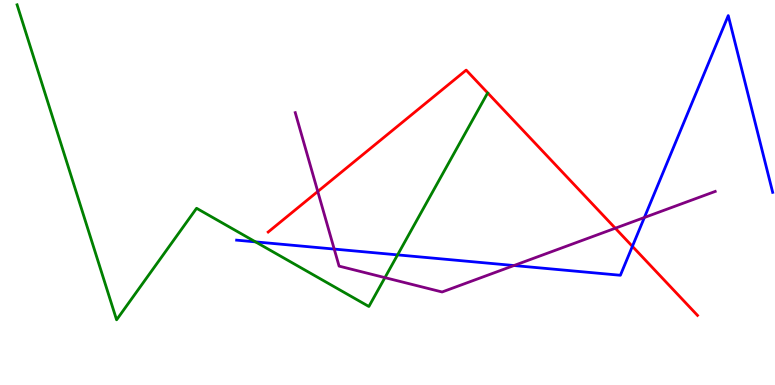[{'lines': ['blue', 'red'], 'intersections': [{'x': 8.16, 'y': 3.6}]}, {'lines': ['green', 'red'], 'intersections': []}, {'lines': ['purple', 'red'], 'intersections': [{'x': 4.1, 'y': 5.03}, {'x': 7.94, 'y': 4.07}]}, {'lines': ['blue', 'green'], 'intersections': [{'x': 3.3, 'y': 3.72}, {'x': 5.13, 'y': 3.38}]}, {'lines': ['blue', 'purple'], 'intersections': [{'x': 4.31, 'y': 3.53}, {'x': 6.63, 'y': 3.1}, {'x': 8.31, 'y': 4.35}]}, {'lines': ['green', 'purple'], 'intersections': [{'x': 4.97, 'y': 2.79}]}]